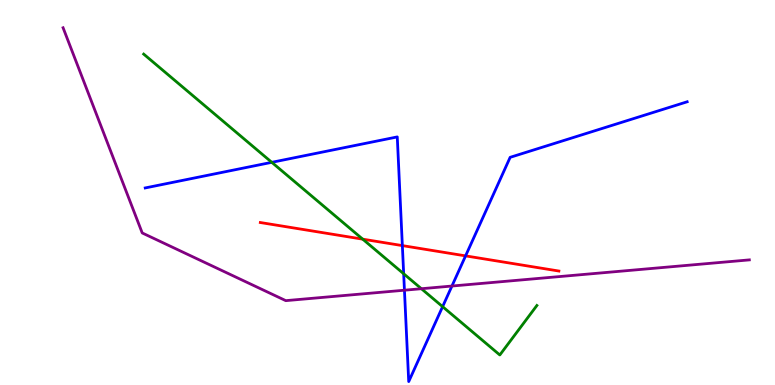[{'lines': ['blue', 'red'], 'intersections': [{'x': 5.19, 'y': 3.62}, {'x': 6.01, 'y': 3.35}]}, {'lines': ['green', 'red'], 'intersections': [{'x': 4.68, 'y': 3.79}]}, {'lines': ['purple', 'red'], 'intersections': []}, {'lines': ['blue', 'green'], 'intersections': [{'x': 3.51, 'y': 5.78}, {'x': 5.21, 'y': 2.89}, {'x': 5.71, 'y': 2.03}]}, {'lines': ['blue', 'purple'], 'intersections': [{'x': 5.22, 'y': 2.46}, {'x': 5.83, 'y': 2.57}]}, {'lines': ['green', 'purple'], 'intersections': [{'x': 5.44, 'y': 2.5}]}]